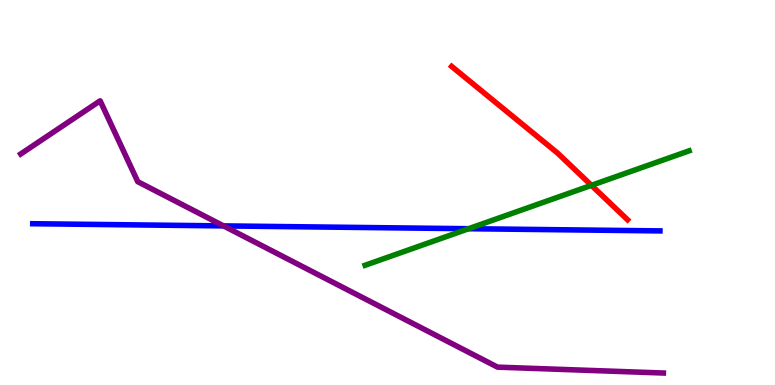[{'lines': ['blue', 'red'], 'intersections': []}, {'lines': ['green', 'red'], 'intersections': [{'x': 7.63, 'y': 5.19}]}, {'lines': ['purple', 'red'], 'intersections': []}, {'lines': ['blue', 'green'], 'intersections': [{'x': 6.05, 'y': 4.06}]}, {'lines': ['blue', 'purple'], 'intersections': [{'x': 2.88, 'y': 4.13}]}, {'lines': ['green', 'purple'], 'intersections': []}]